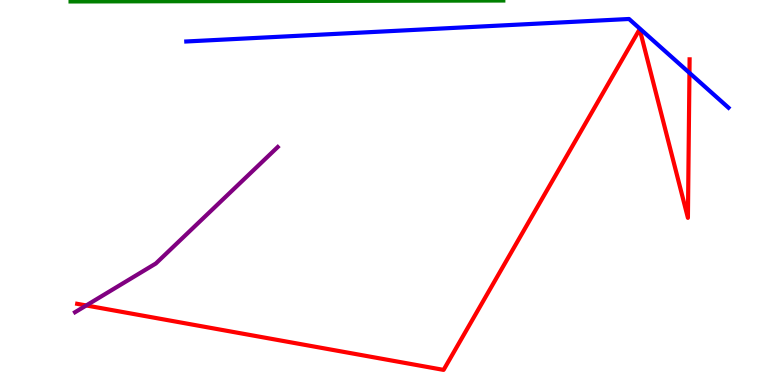[{'lines': ['blue', 'red'], 'intersections': [{'x': 8.9, 'y': 8.11}]}, {'lines': ['green', 'red'], 'intersections': []}, {'lines': ['purple', 'red'], 'intersections': [{'x': 1.11, 'y': 2.07}]}, {'lines': ['blue', 'green'], 'intersections': []}, {'lines': ['blue', 'purple'], 'intersections': []}, {'lines': ['green', 'purple'], 'intersections': []}]